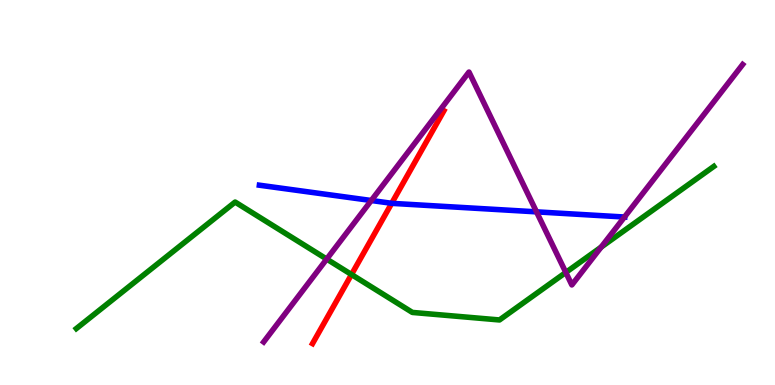[{'lines': ['blue', 'red'], 'intersections': [{'x': 5.05, 'y': 4.72}]}, {'lines': ['green', 'red'], 'intersections': [{'x': 4.54, 'y': 2.87}]}, {'lines': ['purple', 'red'], 'intersections': []}, {'lines': ['blue', 'green'], 'intersections': []}, {'lines': ['blue', 'purple'], 'intersections': [{'x': 4.79, 'y': 4.79}, {'x': 6.92, 'y': 4.5}, {'x': 8.06, 'y': 4.36}]}, {'lines': ['green', 'purple'], 'intersections': [{'x': 4.22, 'y': 3.27}, {'x': 7.3, 'y': 2.92}, {'x': 7.76, 'y': 3.58}]}]